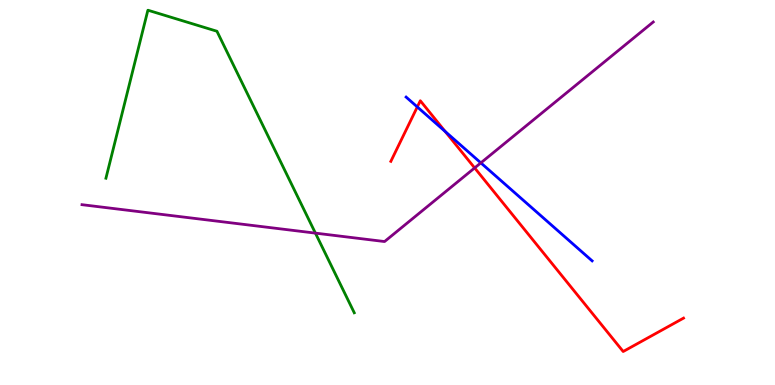[{'lines': ['blue', 'red'], 'intersections': [{'x': 5.38, 'y': 7.22}, {'x': 5.74, 'y': 6.59}]}, {'lines': ['green', 'red'], 'intersections': []}, {'lines': ['purple', 'red'], 'intersections': [{'x': 6.12, 'y': 5.64}]}, {'lines': ['blue', 'green'], 'intersections': []}, {'lines': ['blue', 'purple'], 'intersections': [{'x': 6.2, 'y': 5.77}]}, {'lines': ['green', 'purple'], 'intersections': [{'x': 4.07, 'y': 3.94}]}]